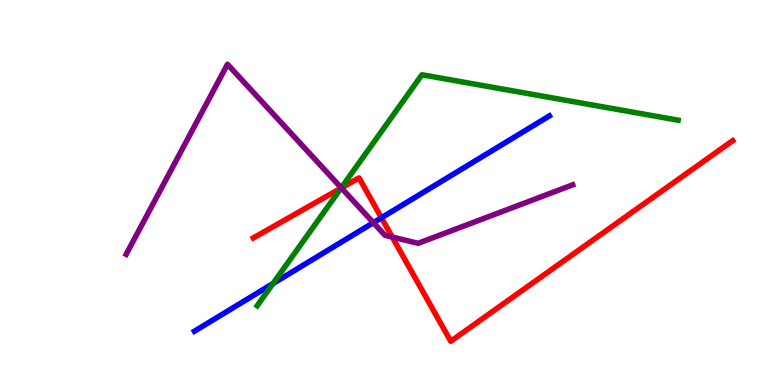[{'lines': ['blue', 'red'], 'intersections': [{'x': 4.92, 'y': 4.34}]}, {'lines': ['green', 'red'], 'intersections': [{'x': 4.4, 'y': 5.11}]}, {'lines': ['purple', 'red'], 'intersections': [{'x': 4.4, 'y': 5.12}, {'x': 5.06, 'y': 3.84}]}, {'lines': ['blue', 'green'], 'intersections': [{'x': 3.52, 'y': 2.63}]}, {'lines': ['blue', 'purple'], 'intersections': [{'x': 4.82, 'y': 4.22}]}, {'lines': ['green', 'purple'], 'intersections': [{'x': 4.4, 'y': 5.12}]}]